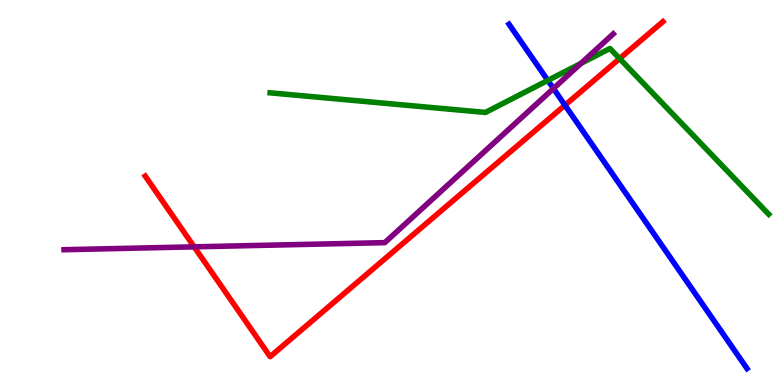[{'lines': ['blue', 'red'], 'intersections': [{'x': 7.29, 'y': 7.27}]}, {'lines': ['green', 'red'], 'intersections': [{'x': 7.99, 'y': 8.48}]}, {'lines': ['purple', 'red'], 'intersections': [{'x': 2.51, 'y': 3.59}]}, {'lines': ['blue', 'green'], 'intersections': [{'x': 7.07, 'y': 7.91}]}, {'lines': ['blue', 'purple'], 'intersections': [{'x': 7.14, 'y': 7.7}]}, {'lines': ['green', 'purple'], 'intersections': [{'x': 7.5, 'y': 8.35}]}]